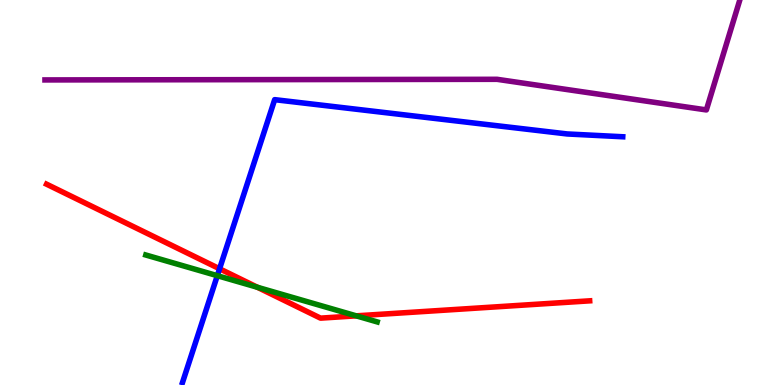[{'lines': ['blue', 'red'], 'intersections': [{'x': 2.83, 'y': 3.02}]}, {'lines': ['green', 'red'], 'intersections': [{'x': 3.32, 'y': 2.54}, {'x': 4.6, 'y': 1.8}]}, {'lines': ['purple', 'red'], 'intersections': []}, {'lines': ['blue', 'green'], 'intersections': [{'x': 2.8, 'y': 2.84}]}, {'lines': ['blue', 'purple'], 'intersections': []}, {'lines': ['green', 'purple'], 'intersections': []}]